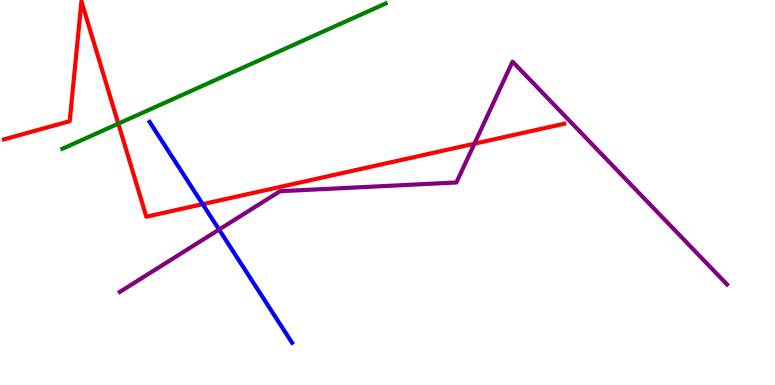[{'lines': ['blue', 'red'], 'intersections': [{'x': 2.61, 'y': 4.7}]}, {'lines': ['green', 'red'], 'intersections': [{'x': 1.53, 'y': 6.79}]}, {'lines': ['purple', 'red'], 'intersections': [{'x': 6.12, 'y': 6.27}]}, {'lines': ['blue', 'green'], 'intersections': []}, {'lines': ['blue', 'purple'], 'intersections': [{'x': 2.83, 'y': 4.04}]}, {'lines': ['green', 'purple'], 'intersections': []}]